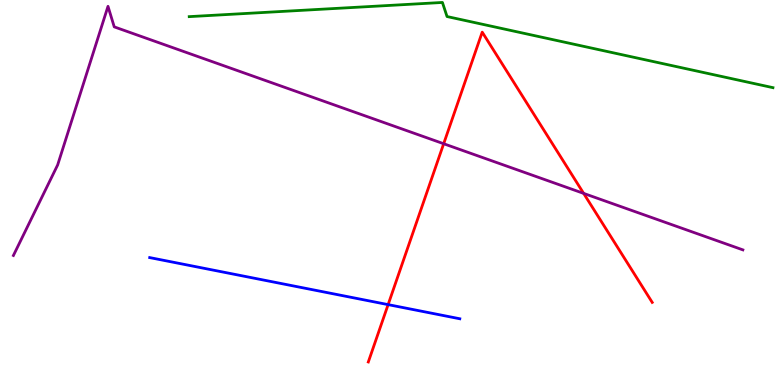[{'lines': ['blue', 'red'], 'intersections': [{'x': 5.01, 'y': 2.09}]}, {'lines': ['green', 'red'], 'intersections': []}, {'lines': ['purple', 'red'], 'intersections': [{'x': 5.72, 'y': 6.27}, {'x': 7.53, 'y': 4.98}]}, {'lines': ['blue', 'green'], 'intersections': []}, {'lines': ['blue', 'purple'], 'intersections': []}, {'lines': ['green', 'purple'], 'intersections': []}]